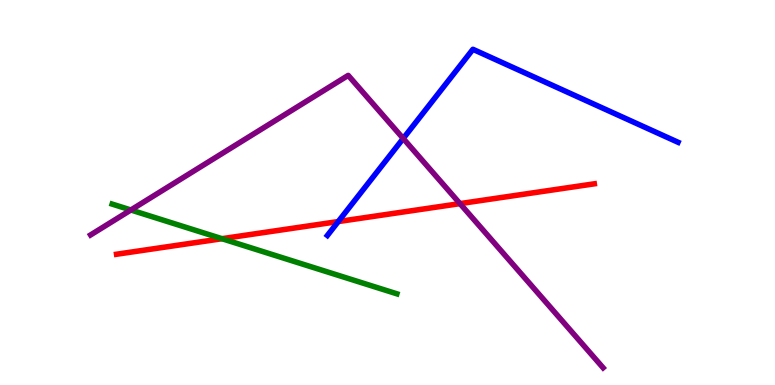[{'lines': ['blue', 'red'], 'intersections': [{'x': 4.36, 'y': 4.25}]}, {'lines': ['green', 'red'], 'intersections': [{'x': 2.86, 'y': 3.8}]}, {'lines': ['purple', 'red'], 'intersections': [{'x': 5.94, 'y': 4.71}]}, {'lines': ['blue', 'green'], 'intersections': []}, {'lines': ['blue', 'purple'], 'intersections': [{'x': 5.2, 'y': 6.4}]}, {'lines': ['green', 'purple'], 'intersections': [{'x': 1.69, 'y': 4.55}]}]